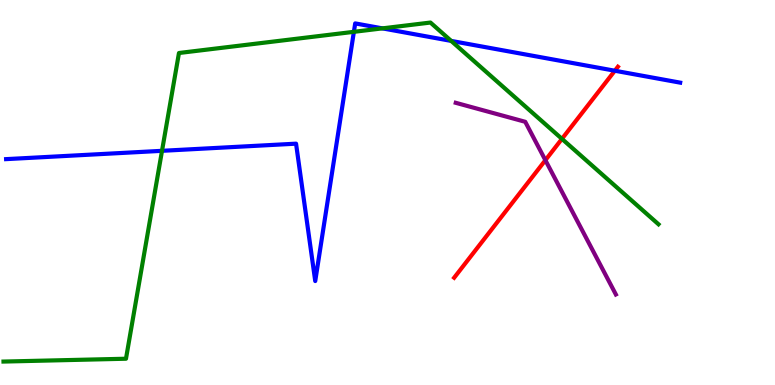[{'lines': ['blue', 'red'], 'intersections': [{'x': 7.93, 'y': 8.16}]}, {'lines': ['green', 'red'], 'intersections': [{'x': 7.25, 'y': 6.39}]}, {'lines': ['purple', 'red'], 'intersections': [{'x': 7.04, 'y': 5.84}]}, {'lines': ['blue', 'green'], 'intersections': [{'x': 2.09, 'y': 6.08}, {'x': 4.57, 'y': 9.17}, {'x': 4.93, 'y': 9.26}, {'x': 5.82, 'y': 8.94}]}, {'lines': ['blue', 'purple'], 'intersections': []}, {'lines': ['green', 'purple'], 'intersections': []}]